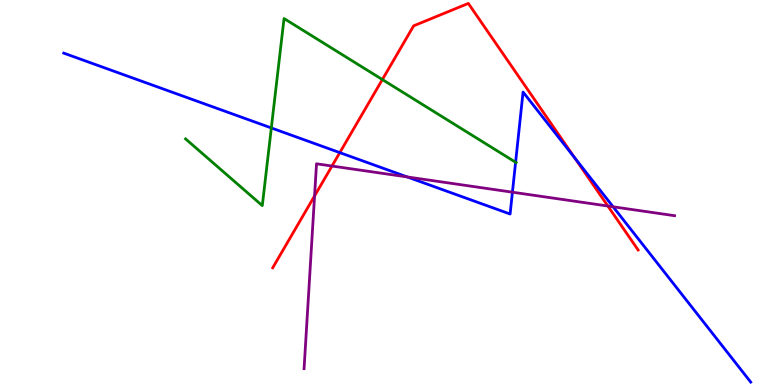[{'lines': ['blue', 'red'], 'intersections': [{'x': 4.38, 'y': 6.04}, {'x': 7.41, 'y': 5.91}]}, {'lines': ['green', 'red'], 'intersections': [{'x': 4.93, 'y': 7.93}]}, {'lines': ['purple', 'red'], 'intersections': [{'x': 4.06, 'y': 4.91}, {'x': 4.28, 'y': 5.69}, {'x': 7.84, 'y': 4.65}]}, {'lines': ['blue', 'green'], 'intersections': [{'x': 3.5, 'y': 6.68}, {'x': 6.65, 'y': 5.79}]}, {'lines': ['blue', 'purple'], 'intersections': [{'x': 5.26, 'y': 5.4}, {'x': 6.61, 'y': 5.01}, {'x': 7.91, 'y': 4.63}]}, {'lines': ['green', 'purple'], 'intersections': []}]